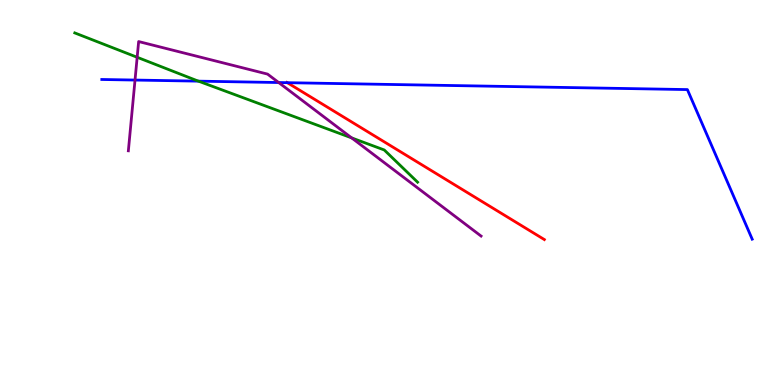[{'lines': ['blue', 'red'], 'intersections': [{'x': 3.71, 'y': 7.85}]}, {'lines': ['green', 'red'], 'intersections': []}, {'lines': ['purple', 'red'], 'intersections': []}, {'lines': ['blue', 'green'], 'intersections': [{'x': 2.56, 'y': 7.89}]}, {'lines': ['blue', 'purple'], 'intersections': [{'x': 1.74, 'y': 7.92}, {'x': 3.6, 'y': 7.86}]}, {'lines': ['green', 'purple'], 'intersections': [{'x': 1.77, 'y': 8.51}, {'x': 4.54, 'y': 6.42}]}]